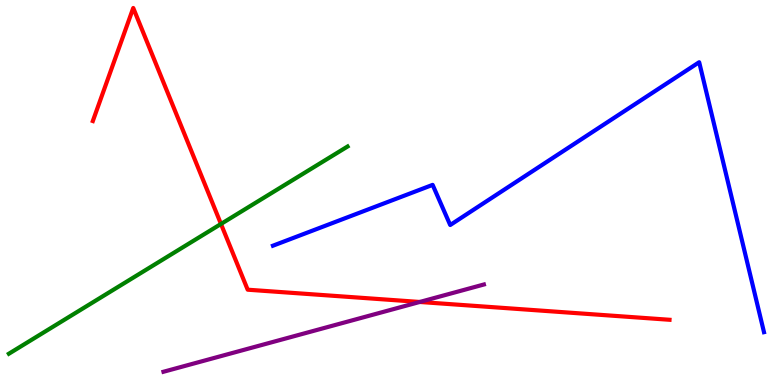[{'lines': ['blue', 'red'], 'intersections': []}, {'lines': ['green', 'red'], 'intersections': [{'x': 2.85, 'y': 4.18}]}, {'lines': ['purple', 'red'], 'intersections': [{'x': 5.42, 'y': 2.16}]}, {'lines': ['blue', 'green'], 'intersections': []}, {'lines': ['blue', 'purple'], 'intersections': []}, {'lines': ['green', 'purple'], 'intersections': []}]